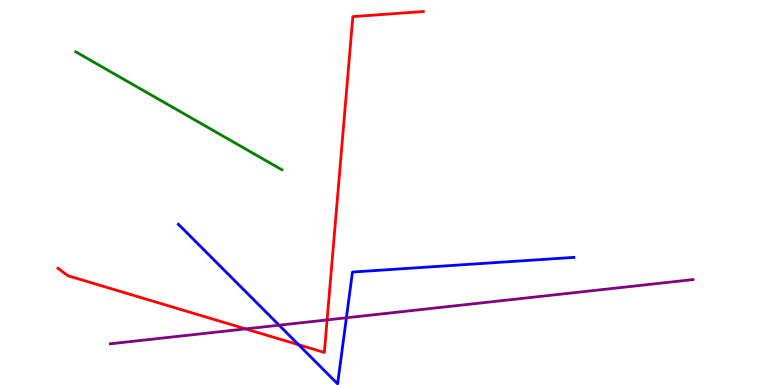[{'lines': ['blue', 'red'], 'intersections': [{'x': 3.85, 'y': 1.05}]}, {'lines': ['green', 'red'], 'intersections': []}, {'lines': ['purple', 'red'], 'intersections': [{'x': 3.17, 'y': 1.46}, {'x': 4.22, 'y': 1.69}]}, {'lines': ['blue', 'green'], 'intersections': []}, {'lines': ['blue', 'purple'], 'intersections': [{'x': 3.6, 'y': 1.55}, {'x': 4.47, 'y': 1.75}]}, {'lines': ['green', 'purple'], 'intersections': []}]